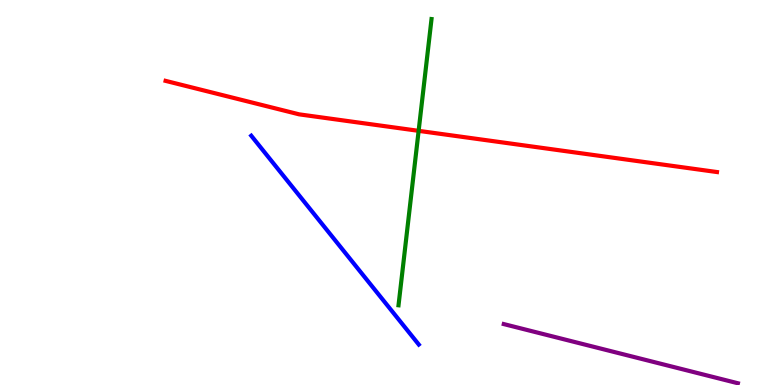[{'lines': ['blue', 'red'], 'intersections': []}, {'lines': ['green', 'red'], 'intersections': [{'x': 5.4, 'y': 6.6}]}, {'lines': ['purple', 'red'], 'intersections': []}, {'lines': ['blue', 'green'], 'intersections': []}, {'lines': ['blue', 'purple'], 'intersections': []}, {'lines': ['green', 'purple'], 'intersections': []}]